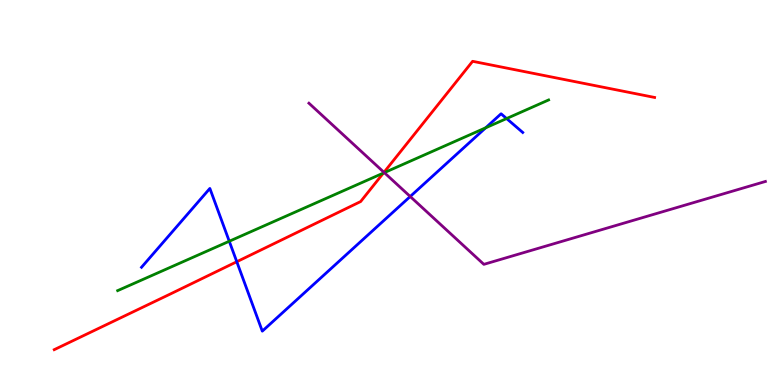[{'lines': ['blue', 'red'], 'intersections': [{'x': 3.06, 'y': 3.2}]}, {'lines': ['green', 'red'], 'intersections': [{'x': 4.95, 'y': 5.51}]}, {'lines': ['purple', 'red'], 'intersections': [{'x': 4.95, 'y': 5.52}]}, {'lines': ['blue', 'green'], 'intersections': [{'x': 2.96, 'y': 3.73}, {'x': 6.27, 'y': 6.68}, {'x': 6.54, 'y': 6.92}]}, {'lines': ['blue', 'purple'], 'intersections': [{'x': 5.29, 'y': 4.9}]}, {'lines': ['green', 'purple'], 'intersections': [{'x': 4.96, 'y': 5.52}]}]